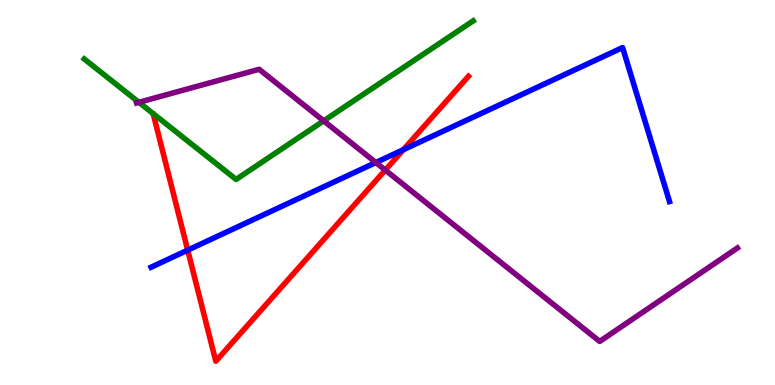[{'lines': ['blue', 'red'], 'intersections': [{'x': 2.42, 'y': 3.5}, {'x': 5.2, 'y': 6.11}]}, {'lines': ['green', 'red'], 'intersections': []}, {'lines': ['purple', 'red'], 'intersections': [{'x': 4.97, 'y': 5.58}]}, {'lines': ['blue', 'green'], 'intersections': []}, {'lines': ['blue', 'purple'], 'intersections': [{'x': 4.85, 'y': 5.78}]}, {'lines': ['green', 'purple'], 'intersections': [{'x': 1.79, 'y': 7.34}, {'x': 4.18, 'y': 6.86}]}]